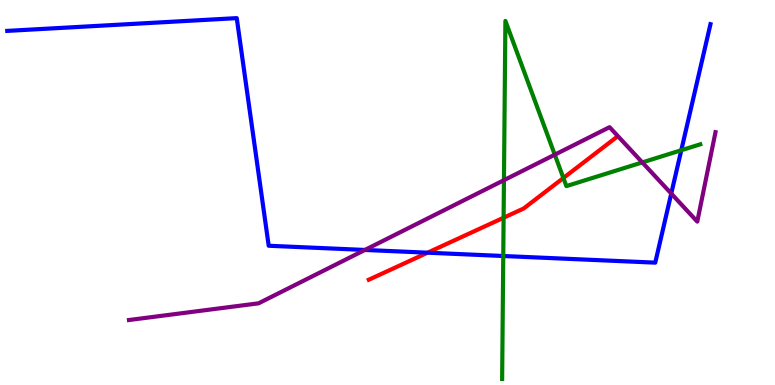[{'lines': ['blue', 'red'], 'intersections': [{'x': 5.52, 'y': 3.44}]}, {'lines': ['green', 'red'], 'intersections': [{'x': 6.5, 'y': 4.34}, {'x': 7.27, 'y': 5.38}]}, {'lines': ['purple', 'red'], 'intersections': []}, {'lines': ['blue', 'green'], 'intersections': [{'x': 6.49, 'y': 3.35}, {'x': 8.79, 'y': 6.1}]}, {'lines': ['blue', 'purple'], 'intersections': [{'x': 4.71, 'y': 3.51}, {'x': 8.66, 'y': 4.97}]}, {'lines': ['green', 'purple'], 'intersections': [{'x': 6.5, 'y': 5.32}, {'x': 7.16, 'y': 5.98}, {'x': 8.29, 'y': 5.78}]}]